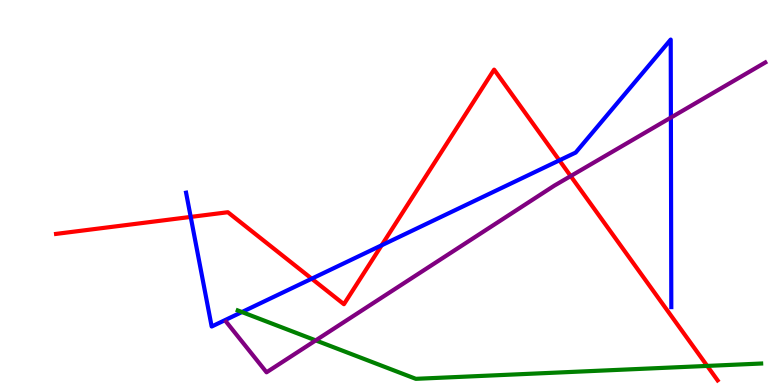[{'lines': ['blue', 'red'], 'intersections': [{'x': 2.46, 'y': 4.37}, {'x': 4.02, 'y': 2.76}, {'x': 4.92, 'y': 3.63}, {'x': 7.22, 'y': 5.84}]}, {'lines': ['green', 'red'], 'intersections': [{'x': 9.13, 'y': 0.496}]}, {'lines': ['purple', 'red'], 'intersections': [{'x': 7.36, 'y': 5.43}]}, {'lines': ['blue', 'green'], 'intersections': [{'x': 3.12, 'y': 1.89}]}, {'lines': ['blue', 'purple'], 'intersections': [{'x': 8.66, 'y': 6.95}]}, {'lines': ['green', 'purple'], 'intersections': [{'x': 4.07, 'y': 1.16}]}]